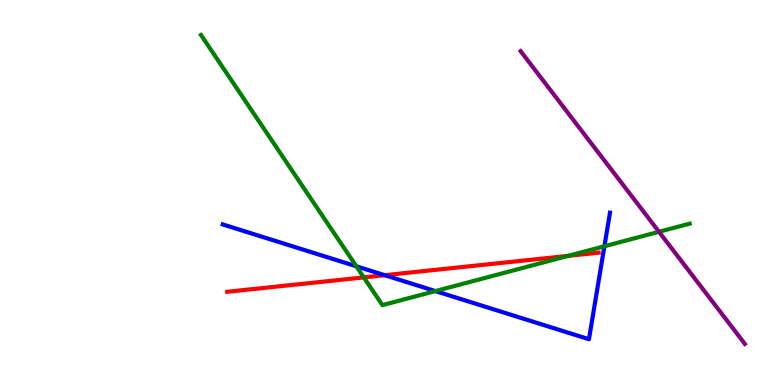[{'lines': ['blue', 'red'], 'intersections': [{'x': 4.96, 'y': 2.85}]}, {'lines': ['green', 'red'], 'intersections': [{'x': 4.69, 'y': 2.79}, {'x': 7.33, 'y': 3.35}]}, {'lines': ['purple', 'red'], 'intersections': []}, {'lines': ['blue', 'green'], 'intersections': [{'x': 4.6, 'y': 3.08}, {'x': 5.62, 'y': 2.44}, {'x': 7.8, 'y': 3.6}]}, {'lines': ['blue', 'purple'], 'intersections': []}, {'lines': ['green', 'purple'], 'intersections': [{'x': 8.5, 'y': 3.98}]}]